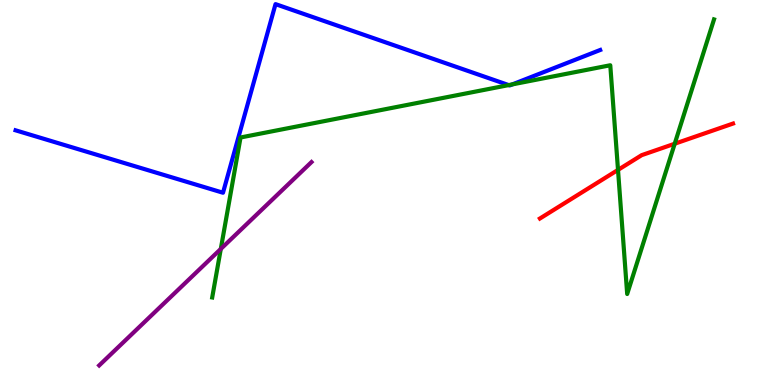[{'lines': ['blue', 'red'], 'intersections': []}, {'lines': ['green', 'red'], 'intersections': [{'x': 7.97, 'y': 5.59}, {'x': 8.71, 'y': 6.27}]}, {'lines': ['purple', 'red'], 'intersections': []}, {'lines': ['blue', 'green'], 'intersections': [{'x': 6.56, 'y': 7.79}, {'x': 6.61, 'y': 7.81}]}, {'lines': ['blue', 'purple'], 'intersections': []}, {'lines': ['green', 'purple'], 'intersections': [{'x': 2.85, 'y': 3.53}]}]